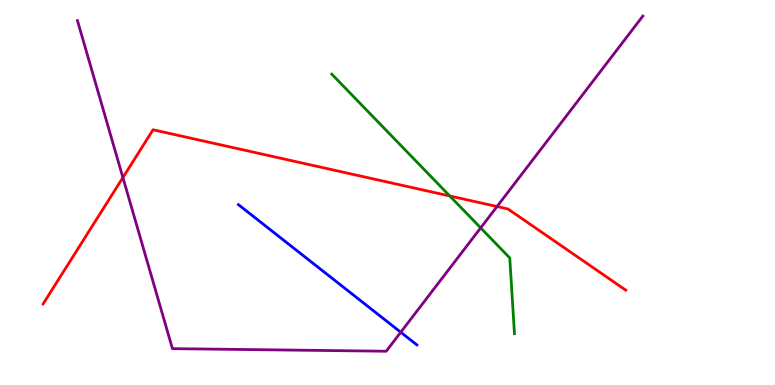[{'lines': ['blue', 'red'], 'intersections': []}, {'lines': ['green', 'red'], 'intersections': [{'x': 5.8, 'y': 4.91}]}, {'lines': ['purple', 'red'], 'intersections': [{'x': 1.59, 'y': 5.39}, {'x': 6.41, 'y': 4.64}]}, {'lines': ['blue', 'green'], 'intersections': []}, {'lines': ['blue', 'purple'], 'intersections': [{'x': 5.17, 'y': 1.37}]}, {'lines': ['green', 'purple'], 'intersections': [{'x': 6.2, 'y': 4.08}]}]